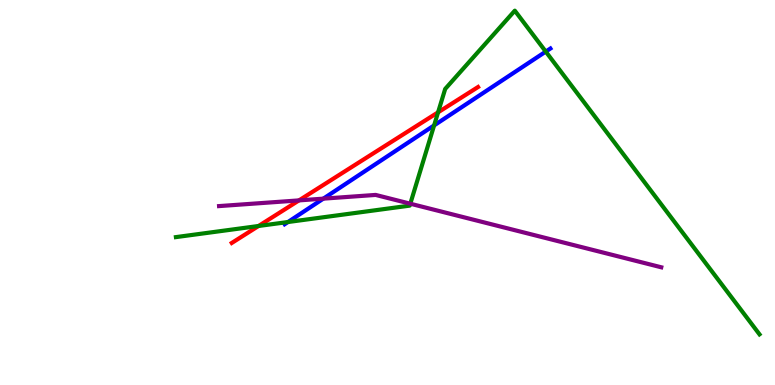[{'lines': ['blue', 'red'], 'intersections': []}, {'lines': ['green', 'red'], 'intersections': [{'x': 3.34, 'y': 4.13}, {'x': 5.65, 'y': 7.08}]}, {'lines': ['purple', 'red'], 'intersections': [{'x': 3.86, 'y': 4.8}]}, {'lines': ['blue', 'green'], 'intersections': [{'x': 3.72, 'y': 4.23}, {'x': 5.6, 'y': 6.74}, {'x': 7.04, 'y': 8.66}]}, {'lines': ['blue', 'purple'], 'intersections': [{'x': 4.17, 'y': 4.84}]}, {'lines': ['green', 'purple'], 'intersections': [{'x': 5.29, 'y': 4.71}]}]